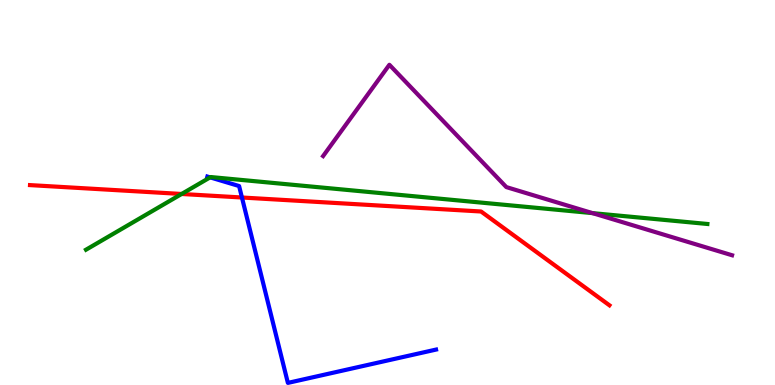[{'lines': ['blue', 'red'], 'intersections': [{'x': 3.12, 'y': 4.87}]}, {'lines': ['green', 'red'], 'intersections': [{'x': 2.34, 'y': 4.96}]}, {'lines': ['purple', 'red'], 'intersections': []}, {'lines': ['blue', 'green'], 'intersections': [{'x': 2.71, 'y': 5.39}]}, {'lines': ['blue', 'purple'], 'intersections': []}, {'lines': ['green', 'purple'], 'intersections': [{'x': 7.65, 'y': 4.46}]}]